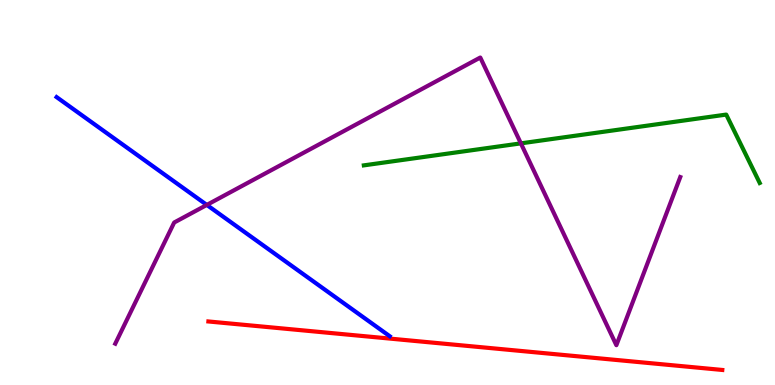[{'lines': ['blue', 'red'], 'intersections': []}, {'lines': ['green', 'red'], 'intersections': []}, {'lines': ['purple', 'red'], 'intersections': []}, {'lines': ['blue', 'green'], 'intersections': []}, {'lines': ['blue', 'purple'], 'intersections': [{'x': 2.67, 'y': 4.68}]}, {'lines': ['green', 'purple'], 'intersections': [{'x': 6.72, 'y': 6.28}]}]